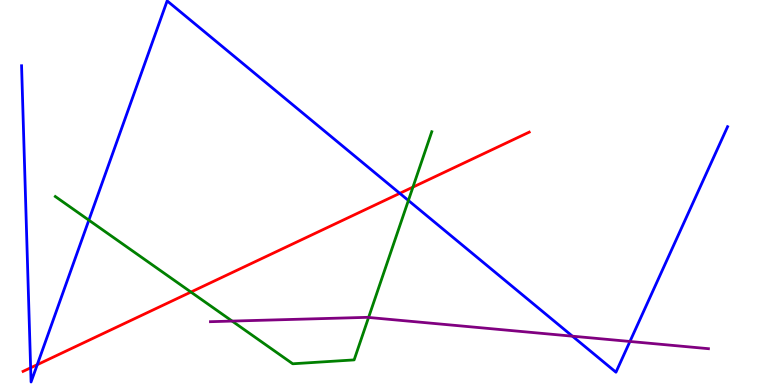[{'lines': ['blue', 'red'], 'intersections': [{'x': 0.395, 'y': 0.447}, {'x': 0.481, 'y': 0.528}, {'x': 5.16, 'y': 4.98}]}, {'lines': ['green', 'red'], 'intersections': [{'x': 2.46, 'y': 2.41}, {'x': 5.33, 'y': 5.14}]}, {'lines': ['purple', 'red'], 'intersections': []}, {'lines': ['blue', 'green'], 'intersections': [{'x': 1.15, 'y': 4.28}, {'x': 5.27, 'y': 4.79}]}, {'lines': ['blue', 'purple'], 'intersections': [{'x': 7.39, 'y': 1.27}, {'x': 8.13, 'y': 1.13}]}, {'lines': ['green', 'purple'], 'intersections': [{'x': 3.0, 'y': 1.66}, {'x': 4.76, 'y': 1.75}]}]